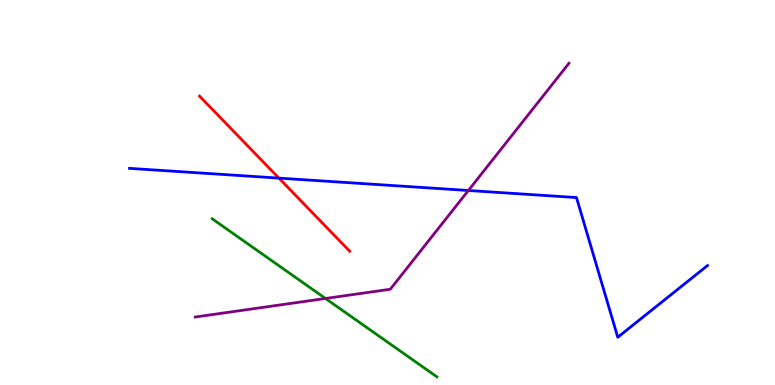[{'lines': ['blue', 'red'], 'intersections': [{'x': 3.6, 'y': 5.37}]}, {'lines': ['green', 'red'], 'intersections': []}, {'lines': ['purple', 'red'], 'intersections': []}, {'lines': ['blue', 'green'], 'intersections': []}, {'lines': ['blue', 'purple'], 'intersections': [{'x': 6.04, 'y': 5.05}]}, {'lines': ['green', 'purple'], 'intersections': [{'x': 4.2, 'y': 2.25}]}]